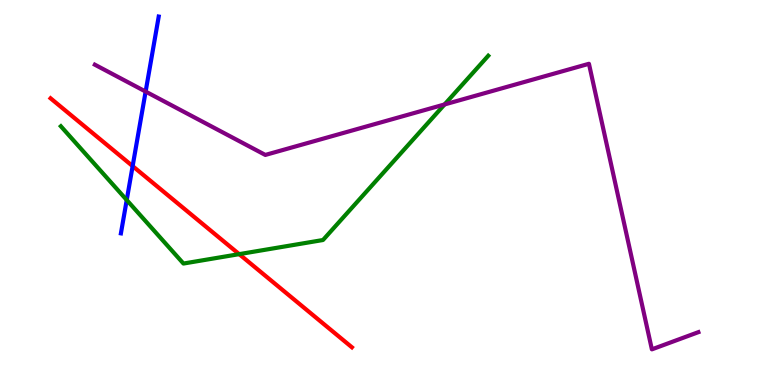[{'lines': ['blue', 'red'], 'intersections': [{'x': 1.71, 'y': 5.69}]}, {'lines': ['green', 'red'], 'intersections': [{'x': 3.09, 'y': 3.4}]}, {'lines': ['purple', 'red'], 'intersections': []}, {'lines': ['blue', 'green'], 'intersections': [{'x': 1.64, 'y': 4.8}]}, {'lines': ['blue', 'purple'], 'intersections': [{'x': 1.88, 'y': 7.62}]}, {'lines': ['green', 'purple'], 'intersections': [{'x': 5.74, 'y': 7.29}]}]